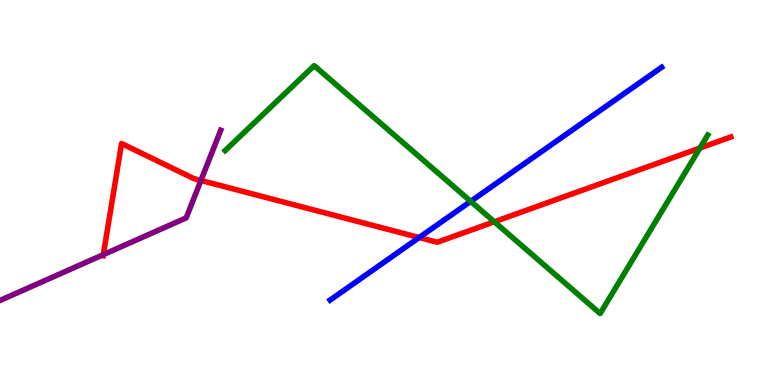[{'lines': ['blue', 'red'], 'intersections': [{'x': 5.41, 'y': 3.83}]}, {'lines': ['green', 'red'], 'intersections': [{'x': 6.38, 'y': 4.24}, {'x': 9.03, 'y': 6.15}]}, {'lines': ['purple', 'red'], 'intersections': [{'x': 1.33, 'y': 3.39}, {'x': 2.59, 'y': 5.31}]}, {'lines': ['blue', 'green'], 'intersections': [{'x': 6.07, 'y': 4.77}]}, {'lines': ['blue', 'purple'], 'intersections': []}, {'lines': ['green', 'purple'], 'intersections': []}]